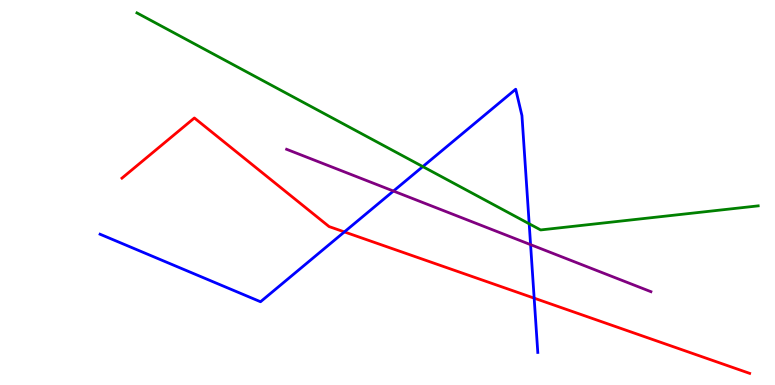[{'lines': ['blue', 'red'], 'intersections': [{'x': 4.44, 'y': 3.98}, {'x': 6.89, 'y': 2.26}]}, {'lines': ['green', 'red'], 'intersections': []}, {'lines': ['purple', 'red'], 'intersections': []}, {'lines': ['blue', 'green'], 'intersections': [{'x': 5.46, 'y': 5.67}, {'x': 6.83, 'y': 4.19}]}, {'lines': ['blue', 'purple'], 'intersections': [{'x': 5.08, 'y': 5.04}, {'x': 6.85, 'y': 3.65}]}, {'lines': ['green', 'purple'], 'intersections': []}]